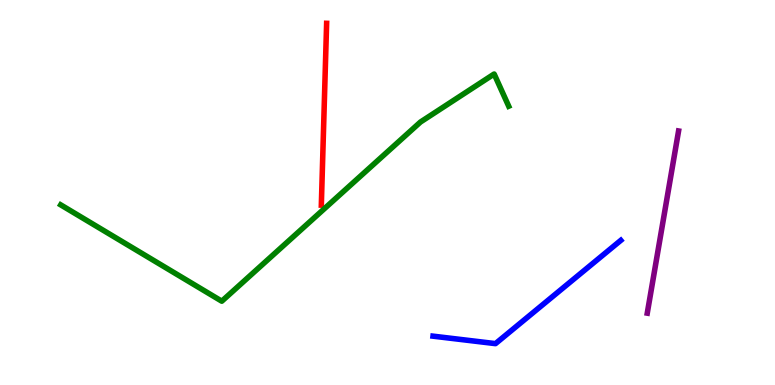[{'lines': ['blue', 'red'], 'intersections': []}, {'lines': ['green', 'red'], 'intersections': []}, {'lines': ['purple', 'red'], 'intersections': []}, {'lines': ['blue', 'green'], 'intersections': []}, {'lines': ['blue', 'purple'], 'intersections': []}, {'lines': ['green', 'purple'], 'intersections': []}]